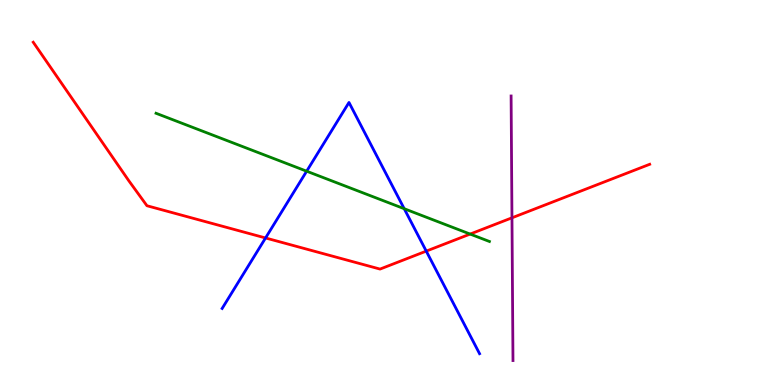[{'lines': ['blue', 'red'], 'intersections': [{'x': 3.43, 'y': 3.82}, {'x': 5.5, 'y': 3.48}]}, {'lines': ['green', 'red'], 'intersections': [{'x': 6.07, 'y': 3.92}]}, {'lines': ['purple', 'red'], 'intersections': [{'x': 6.61, 'y': 4.34}]}, {'lines': ['blue', 'green'], 'intersections': [{'x': 3.96, 'y': 5.55}, {'x': 5.22, 'y': 4.58}]}, {'lines': ['blue', 'purple'], 'intersections': []}, {'lines': ['green', 'purple'], 'intersections': []}]